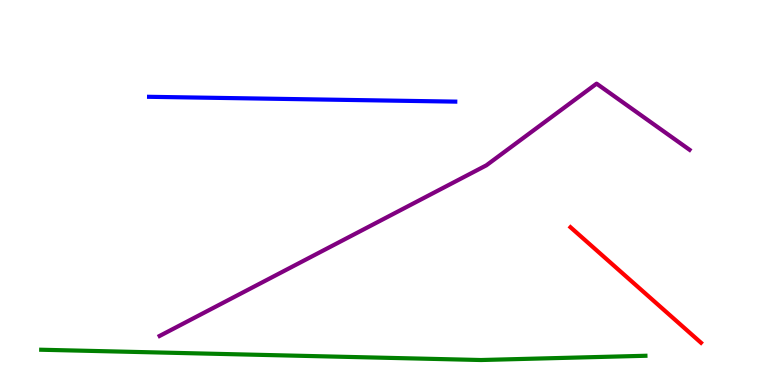[{'lines': ['blue', 'red'], 'intersections': []}, {'lines': ['green', 'red'], 'intersections': []}, {'lines': ['purple', 'red'], 'intersections': []}, {'lines': ['blue', 'green'], 'intersections': []}, {'lines': ['blue', 'purple'], 'intersections': []}, {'lines': ['green', 'purple'], 'intersections': []}]